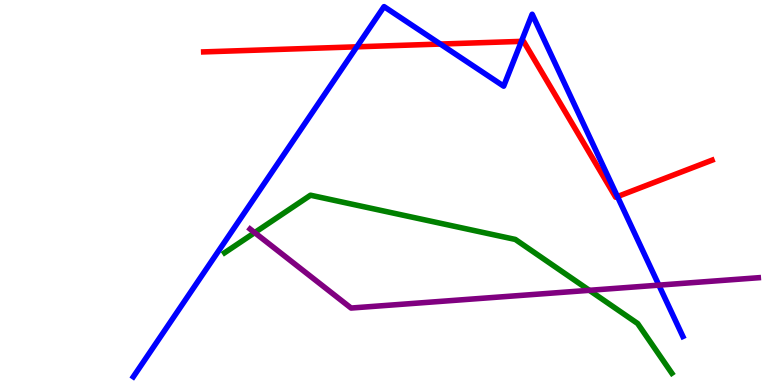[{'lines': ['blue', 'red'], 'intersections': [{'x': 4.6, 'y': 8.78}, {'x': 5.68, 'y': 8.86}, {'x': 6.73, 'y': 8.93}, {'x': 7.97, 'y': 4.89}]}, {'lines': ['green', 'red'], 'intersections': []}, {'lines': ['purple', 'red'], 'intersections': []}, {'lines': ['blue', 'green'], 'intersections': []}, {'lines': ['blue', 'purple'], 'intersections': [{'x': 8.5, 'y': 2.59}]}, {'lines': ['green', 'purple'], 'intersections': [{'x': 3.29, 'y': 3.96}, {'x': 7.6, 'y': 2.46}]}]